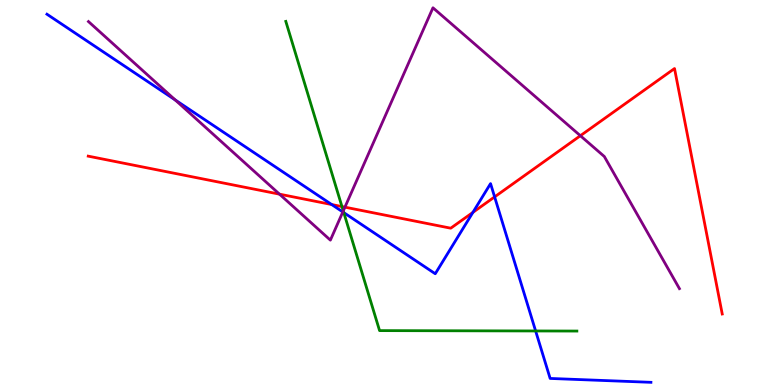[{'lines': ['blue', 'red'], 'intersections': [{'x': 4.28, 'y': 4.69}, {'x': 6.1, 'y': 4.48}, {'x': 6.38, 'y': 4.89}]}, {'lines': ['green', 'red'], 'intersections': [{'x': 4.41, 'y': 4.63}]}, {'lines': ['purple', 'red'], 'intersections': [{'x': 3.61, 'y': 4.96}, {'x': 4.45, 'y': 4.62}, {'x': 7.49, 'y': 6.47}]}, {'lines': ['blue', 'green'], 'intersections': [{'x': 4.44, 'y': 4.48}, {'x': 6.91, 'y': 1.4}]}, {'lines': ['blue', 'purple'], 'intersections': [{'x': 2.26, 'y': 7.4}, {'x': 4.42, 'y': 4.49}]}, {'lines': ['green', 'purple'], 'intersections': [{'x': 4.43, 'y': 4.52}]}]